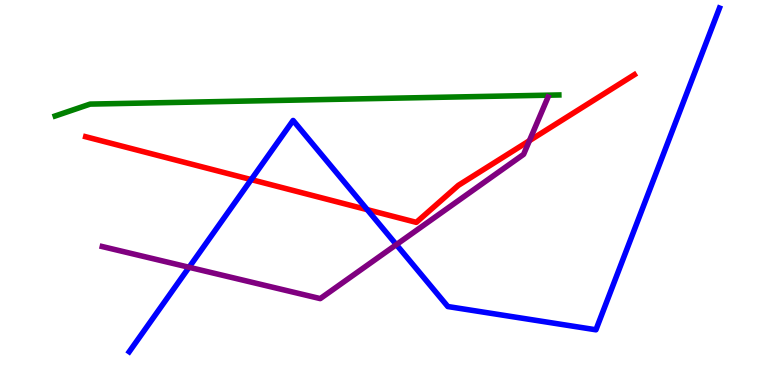[{'lines': ['blue', 'red'], 'intersections': [{'x': 3.24, 'y': 5.33}, {'x': 4.74, 'y': 4.55}]}, {'lines': ['green', 'red'], 'intersections': []}, {'lines': ['purple', 'red'], 'intersections': [{'x': 6.83, 'y': 6.35}]}, {'lines': ['blue', 'green'], 'intersections': []}, {'lines': ['blue', 'purple'], 'intersections': [{'x': 2.44, 'y': 3.06}, {'x': 5.11, 'y': 3.65}]}, {'lines': ['green', 'purple'], 'intersections': []}]